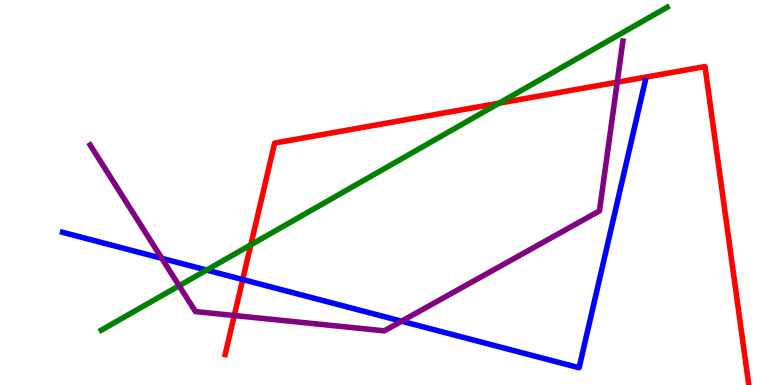[{'lines': ['blue', 'red'], 'intersections': [{'x': 3.13, 'y': 2.74}]}, {'lines': ['green', 'red'], 'intersections': [{'x': 3.24, 'y': 3.64}, {'x': 6.44, 'y': 7.32}]}, {'lines': ['purple', 'red'], 'intersections': [{'x': 3.02, 'y': 1.8}, {'x': 7.96, 'y': 7.87}]}, {'lines': ['blue', 'green'], 'intersections': [{'x': 2.67, 'y': 2.99}]}, {'lines': ['blue', 'purple'], 'intersections': [{'x': 2.09, 'y': 3.29}, {'x': 5.18, 'y': 1.66}]}, {'lines': ['green', 'purple'], 'intersections': [{'x': 2.31, 'y': 2.58}]}]